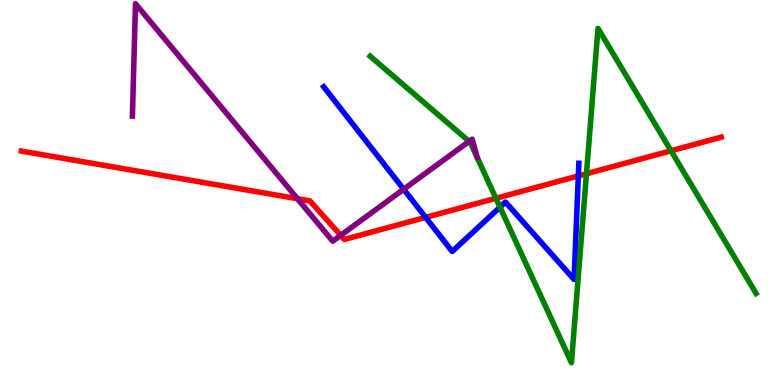[{'lines': ['blue', 'red'], 'intersections': [{'x': 5.49, 'y': 4.35}, {'x': 7.46, 'y': 5.43}]}, {'lines': ['green', 'red'], 'intersections': [{'x': 6.4, 'y': 4.85}, {'x': 7.57, 'y': 5.49}, {'x': 8.66, 'y': 6.08}]}, {'lines': ['purple', 'red'], 'intersections': [{'x': 3.84, 'y': 4.84}, {'x': 4.4, 'y': 3.89}]}, {'lines': ['blue', 'green'], 'intersections': [{'x': 6.45, 'y': 4.62}]}, {'lines': ['blue', 'purple'], 'intersections': [{'x': 5.21, 'y': 5.08}]}, {'lines': ['green', 'purple'], 'intersections': [{'x': 6.05, 'y': 6.33}]}]